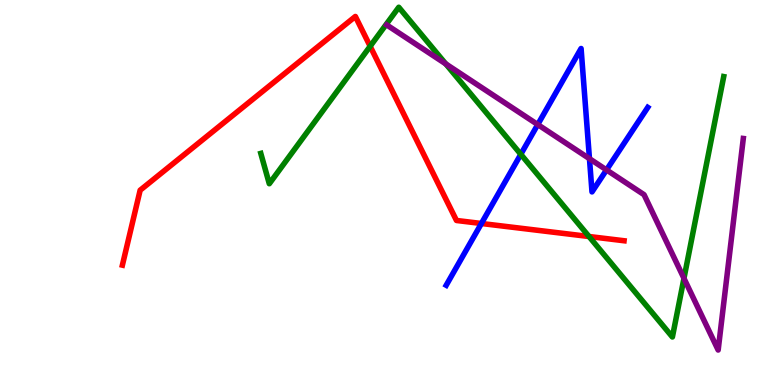[{'lines': ['blue', 'red'], 'intersections': [{'x': 6.21, 'y': 4.2}]}, {'lines': ['green', 'red'], 'intersections': [{'x': 4.78, 'y': 8.8}, {'x': 7.6, 'y': 3.86}]}, {'lines': ['purple', 'red'], 'intersections': []}, {'lines': ['blue', 'green'], 'intersections': [{'x': 6.72, 'y': 5.99}]}, {'lines': ['blue', 'purple'], 'intersections': [{'x': 6.94, 'y': 6.76}, {'x': 7.61, 'y': 5.88}, {'x': 7.83, 'y': 5.59}]}, {'lines': ['green', 'purple'], 'intersections': [{'x': 5.75, 'y': 8.34}, {'x': 8.83, 'y': 2.77}]}]